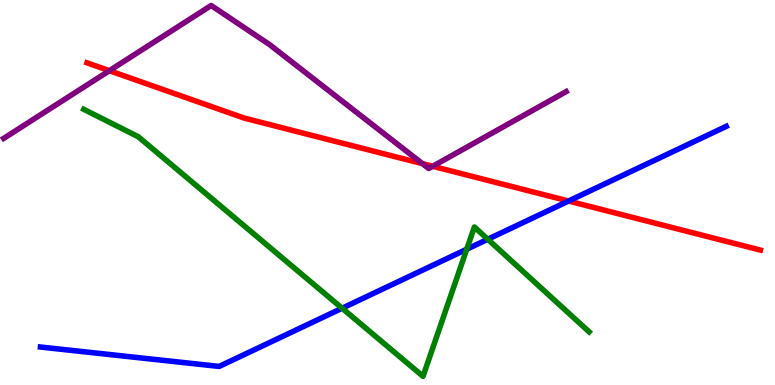[{'lines': ['blue', 'red'], 'intersections': [{'x': 7.34, 'y': 4.78}]}, {'lines': ['green', 'red'], 'intersections': []}, {'lines': ['purple', 'red'], 'intersections': [{'x': 1.41, 'y': 8.16}, {'x': 5.45, 'y': 5.75}, {'x': 5.58, 'y': 5.68}]}, {'lines': ['blue', 'green'], 'intersections': [{'x': 4.41, 'y': 1.99}, {'x': 6.02, 'y': 3.53}, {'x': 6.29, 'y': 3.79}]}, {'lines': ['blue', 'purple'], 'intersections': []}, {'lines': ['green', 'purple'], 'intersections': []}]